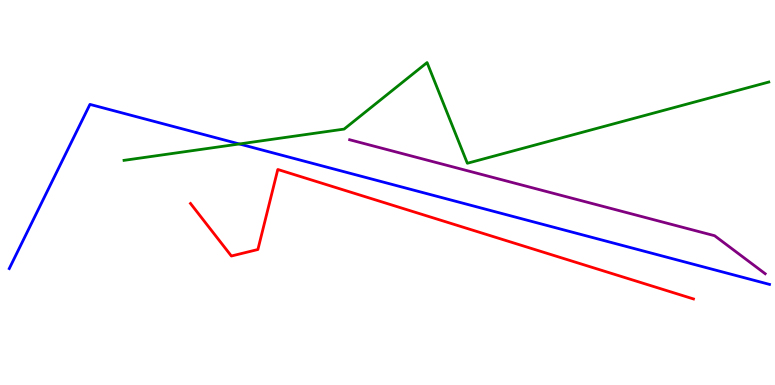[{'lines': ['blue', 'red'], 'intersections': []}, {'lines': ['green', 'red'], 'intersections': []}, {'lines': ['purple', 'red'], 'intersections': []}, {'lines': ['blue', 'green'], 'intersections': [{'x': 3.09, 'y': 6.26}]}, {'lines': ['blue', 'purple'], 'intersections': []}, {'lines': ['green', 'purple'], 'intersections': []}]